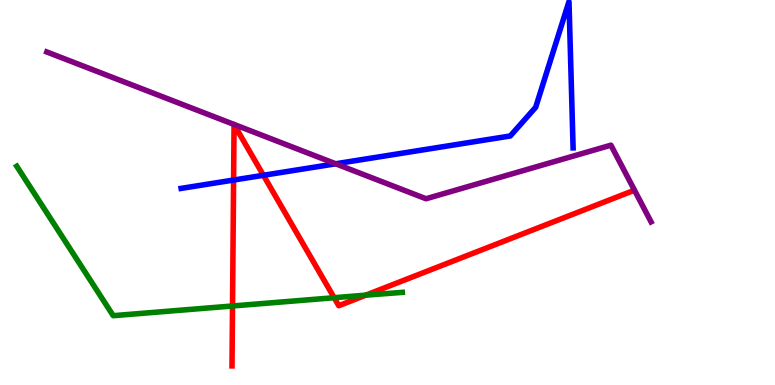[{'lines': ['blue', 'red'], 'intersections': [{'x': 3.01, 'y': 5.32}, {'x': 3.4, 'y': 5.45}]}, {'lines': ['green', 'red'], 'intersections': [{'x': 3.0, 'y': 2.05}, {'x': 4.31, 'y': 2.27}, {'x': 4.72, 'y': 2.33}]}, {'lines': ['purple', 'red'], 'intersections': []}, {'lines': ['blue', 'green'], 'intersections': []}, {'lines': ['blue', 'purple'], 'intersections': [{'x': 4.33, 'y': 5.75}]}, {'lines': ['green', 'purple'], 'intersections': []}]